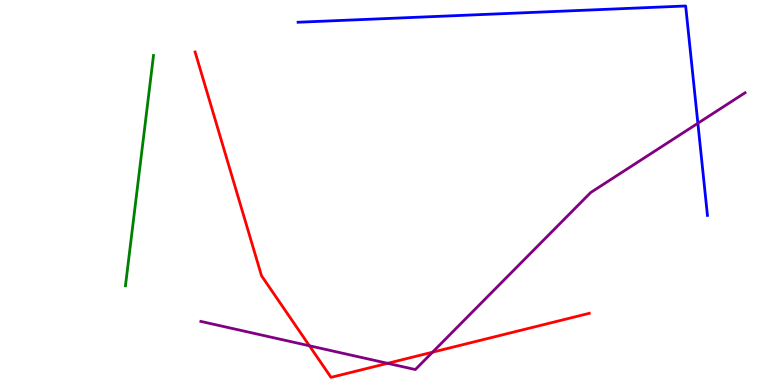[{'lines': ['blue', 'red'], 'intersections': []}, {'lines': ['green', 'red'], 'intersections': []}, {'lines': ['purple', 'red'], 'intersections': [{'x': 3.99, 'y': 1.02}, {'x': 5.0, 'y': 0.563}, {'x': 5.58, 'y': 0.852}]}, {'lines': ['blue', 'green'], 'intersections': []}, {'lines': ['blue', 'purple'], 'intersections': [{'x': 9.0, 'y': 6.8}]}, {'lines': ['green', 'purple'], 'intersections': []}]